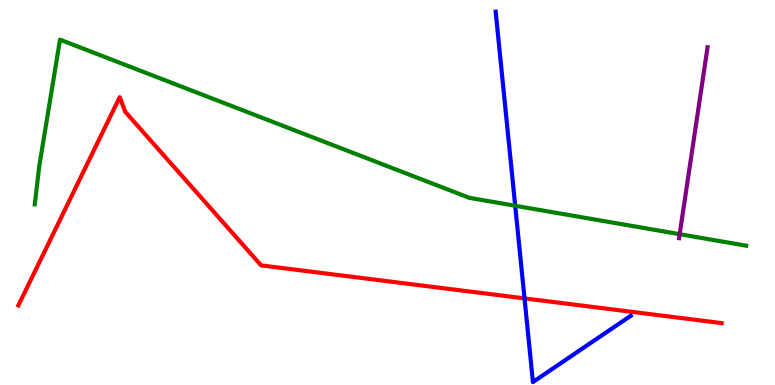[{'lines': ['blue', 'red'], 'intersections': [{'x': 6.77, 'y': 2.25}]}, {'lines': ['green', 'red'], 'intersections': []}, {'lines': ['purple', 'red'], 'intersections': []}, {'lines': ['blue', 'green'], 'intersections': [{'x': 6.65, 'y': 4.66}]}, {'lines': ['blue', 'purple'], 'intersections': []}, {'lines': ['green', 'purple'], 'intersections': [{'x': 8.77, 'y': 3.92}]}]